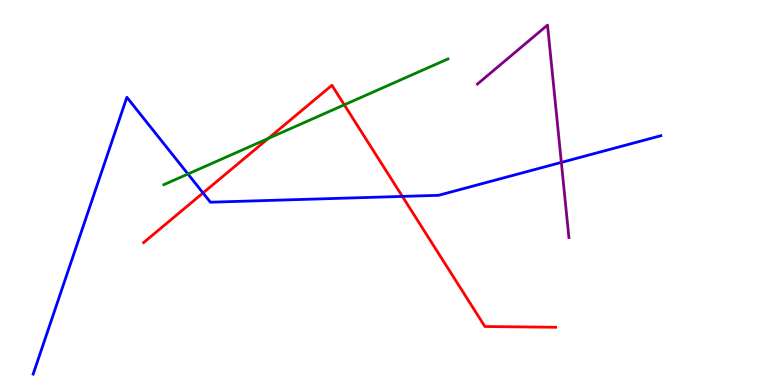[{'lines': ['blue', 'red'], 'intersections': [{'x': 2.62, 'y': 4.99}, {'x': 5.19, 'y': 4.9}]}, {'lines': ['green', 'red'], 'intersections': [{'x': 3.46, 'y': 6.4}, {'x': 4.44, 'y': 7.28}]}, {'lines': ['purple', 'red'], 'intersections': []}, {'lines': ['blue', 'green'], 'intersections': [{'x': 2.43, 'y': 5.48}]}, {'lines': ['blue', 'purple'], 'intersections': [{'x': 7.24, 'y': 5.78}]}, {'lines': ['green', 'purple'], 'intersections': []}]